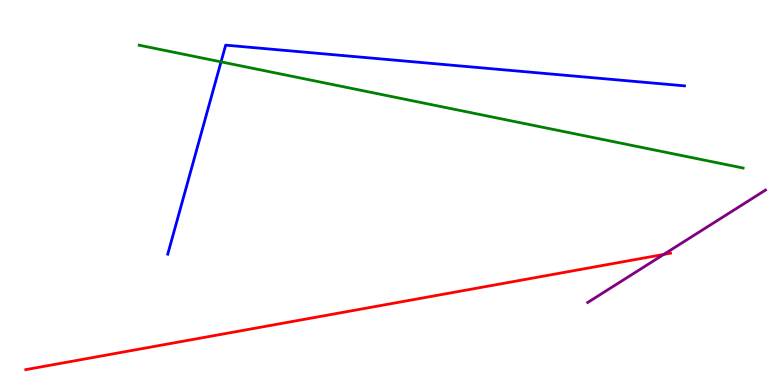[{'lines': ['blue', 'red'], 'intersections': []}, {'lines': ['green', 'red'], 'intersections': []}, {'lines': ['purple', 'red'], 'intersections': [{'x': 8.56, 'y': 3.39}]}, {'lines': ['blue', 'green'], 'intersections': [{'x': 2.85, 'y': 8.39}]}, {'lines': ['blue', 'purple'], 'intersections': []}, {'lines': ['green', 'purple'], 'intersections': []}]